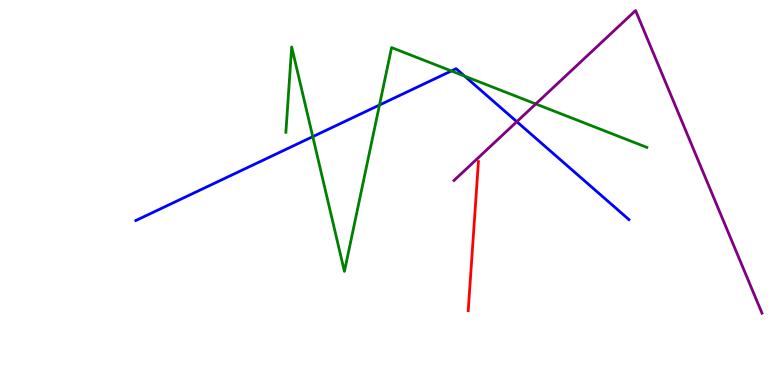[{'lines': ['blue', 'red'], 'intersections': []}, {'lines': ['green', 'red'], 'intersections': []}, {'lines': ['purple', 'red'], 'intersections': []}, {'lines': ['blue', 'green'], 'intersections': [{'x': 4.04, 'y': 6.45}, {'x': 4.9, 'y': 7.27}, {'x': 5.82, 'y': 8.16}, {'x': 6.0, 'y': 8.02}]}, {'lines': ['blue', 'purple'], 'intersections': [{'x': 6.67, 'y': 6.84}]}, {'lines': ['green', 'purple'], 'intersections': [{'x': 6.91, 'y': 7.3}]}]